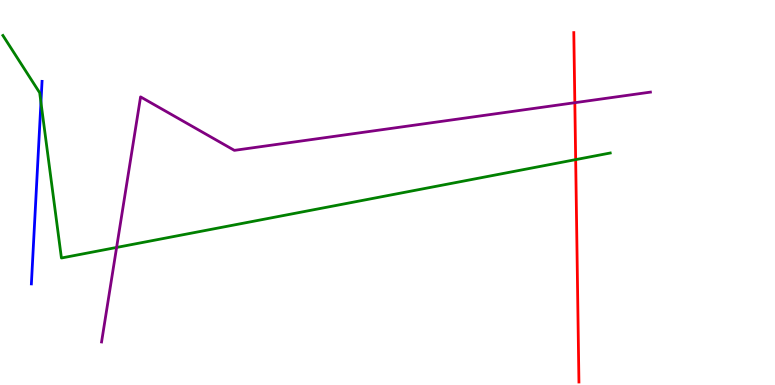[{'lines': ['blue', 'red'], 'intersections': []}, {'lines': ['green', 'red'], 'intersections': [{'x': 7.43, 'y': 5.85}]}, {'lines': ['purple', 'red'], 'intersections': [{'x': 7.42, 'y': 7.33}]}, {'lines': ['blue', 'green'], 'intersections': [{'x': 0.528, 'y': 7.34}]}, {'lines': ['blue', 'purple'], 'intersections': []}, {'lines': ['green', 'purple'], 'intersections': [{'x': 1.5, 'y': 3.57}]}]